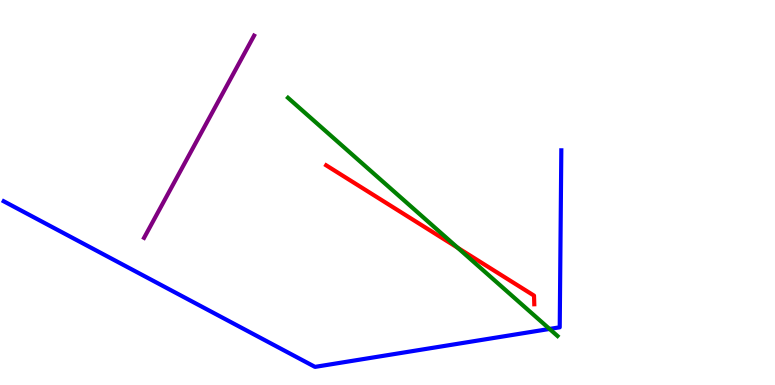[{'lines': ['blue', 'red'], 'intersections': []}, {'lines': ['green', 'red'], 'intersections': [{'x': 5.91, 'y': 3.56}]}, {'lines': ['purple', 'red'], 'intersections': []}, {'lines': ['blue', 'green'], 'intersections': [{'x': 7.09, 'y': 1.46}]}, {'lines': ['blue', 'purple'], 'intersections': []}, {'lines': ['green', 'purple'], 'intersections': []}]